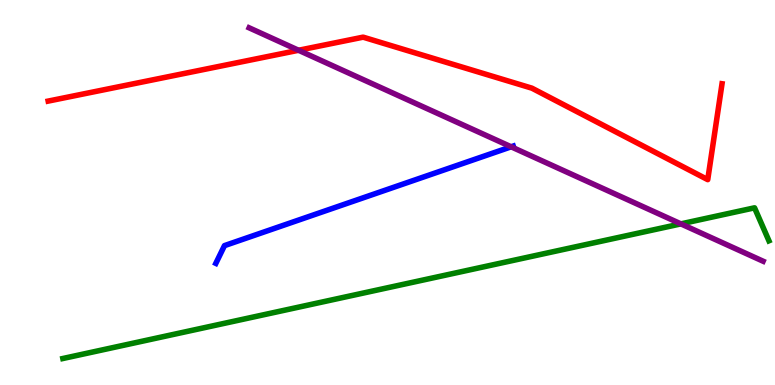[{'lines': ['blue', 'red'], 'intersections': []}, {'lines': ['green', 'red'], 'intersections': []}, {'lines': ['purple', 'red'], 'intersections': [{'x': 3.85, 'y': 8.69}]}, {'lines': ['blue', 'green'], 'intersections': []}, {'lines': ['blue', 'purple'], 'intersections': [{'x': 6.6, 'y': 6.19}]}, {'lines': ['green', 'purple'], 'intersections': [{'x': 8.79, 'y': 4.19}]}]